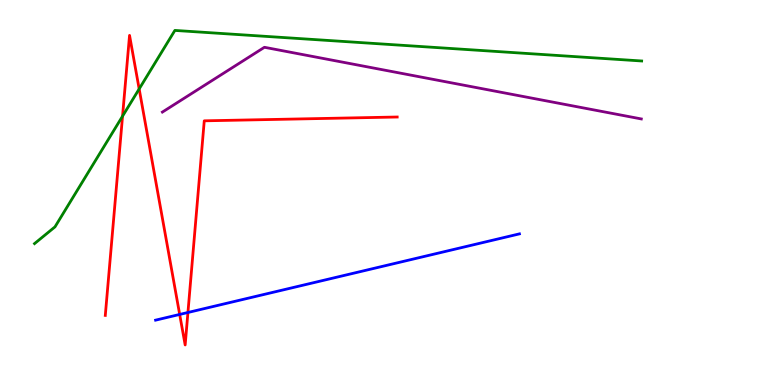[{'lines': ['blue', 'red'], 'intersections': [{'x': 2.32, 'y': 1.83}, {'x': 2.42, 'y': 1.88}]}, {'lines': ['green', 'red'], 'intersections': [{'x': 1.58, 'y': 6.98}, {'x': 1.8, 'y': 7.69}]}, {'lines': ['purple', 'red'], 'intersections': []}, {'lines': ['blue', 'green'], 'intersections': []}, {'lines': ['blue', 'purple'], 'intersections': []}, {'lines': ['green', 'purple'], 'intersections': []}]